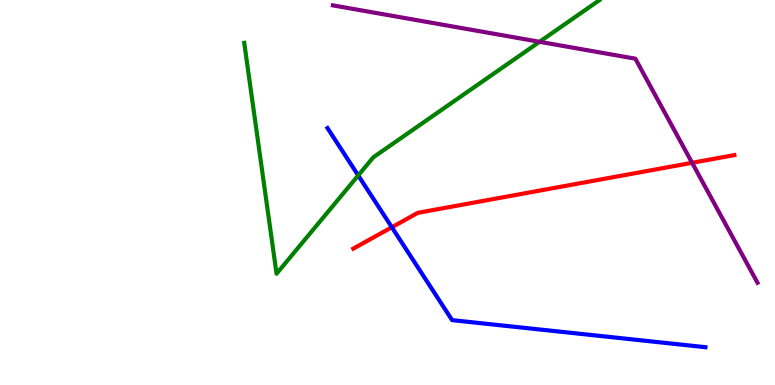[{'lines': ['blue', 'red'], 'intersections': [{'x': 5.06, 'y': 4.1}]}, {'lines': ['green', 'red'], 'intersections': []}, {'lines': ['purple', 'red'], 'intersections': [{'x': 8.93, 'y': 5.77}]}, {'lines': ['blue', 'green'], 'intersections': [{'x': 4.62, 'y': 5.44}]}, {'lines': ['blue', 'purple'], 'intersections': []}, {'lines': ['green', 'purple'], 'intersections': [{'x': 6.96, 'y': 8.91}]}]